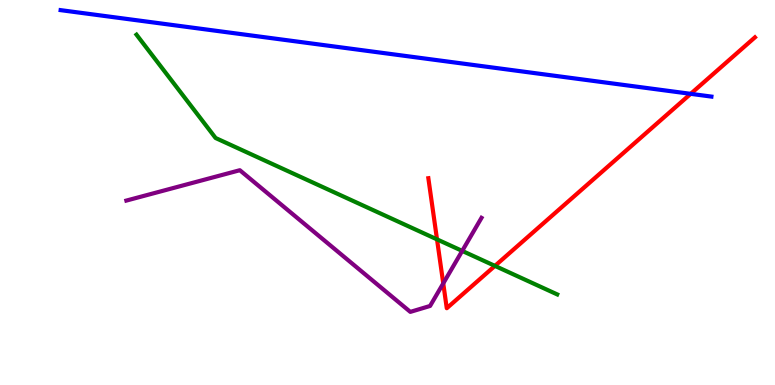[{'lines': ['blue', 'red'], 'intersections': [{'x': 8.91, 'y': 7.56}]}, {'lines': ['green', 'red'], 'intersections': [{'x': 5.64, 'y': 3.78}, {'x': 6.39, 'y': 3.09}]}, {'lines': ['purple', 'red'], 'intersections': [{'x': 5.72, 'y': 2.64}]}, {'lines': ['blue', 'green'], 'intersections': []}, {'lines': ['blue', 'purple'], 'intersections': []}, {'lines': ['green', 'purple'], 'intersections': [{'x': 5.96, 'y': 3.48}]}]